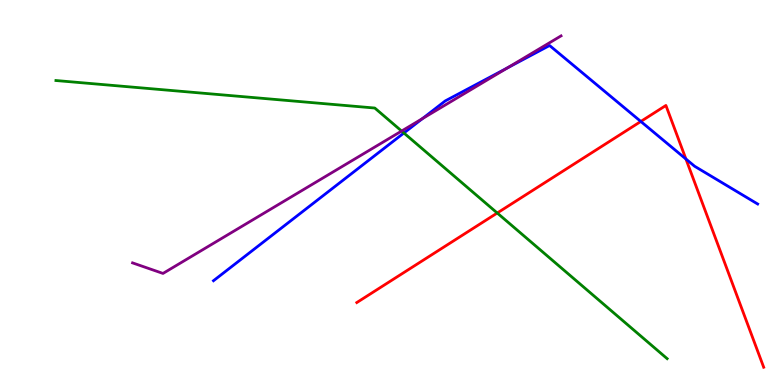[{'lines': ['blue', 'red'], 'intersections': [{'x': 8.27, 'y': 6.85}, {'x': 8.85, 'y': 5.87}]}, {'lines': ['green', 'red'], 'intersections': [{'x': 6.42, 'y': 4.47}]}, {'lines': ['purple', 'red'], 'intersections': []}, {'lines': ['blue', 'green'], 'intersections': [{'x': 5.21, 'y': 6.55}]}, {'lines': ['blue', 'purple'], 'intersections': [{'x': 5.45, 'y': 6.92}, {'x': 6.55, 'y': 8.24}]}, {'lines': ['green', 'purple'], 'intersections': [{'x': 5.18, 'y': 6.6}]}]